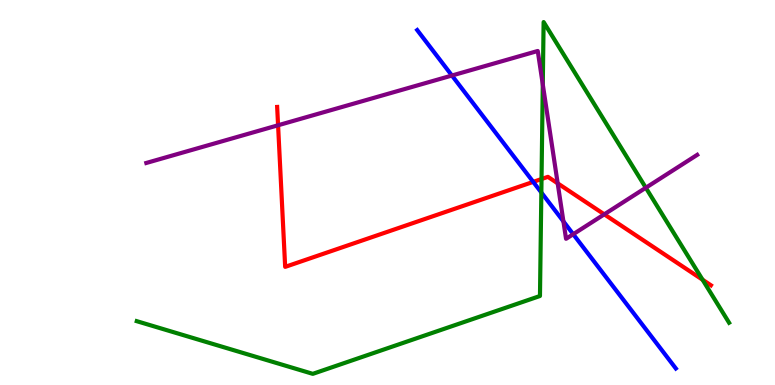[{'lines': ['blue', 'red'], 'intersections': [{'x': 6.88, 'y': 5.28}]}, {'lines': ['green', 'red'], 'intersections': [{'x': 6.99, 'y': 5.35}, {'x': 9.07, 'y': 2.73}]}, {'lines': ['purple', 'red'], 'intersections': [{'x': 3.59, 'y': 6.75}, {'x': 7.2, 'y': 5.24}, {'x': 7.8, 'y': 4.43}]}, {'lines': ['blue', 'green'], 'intersections': [{'x': 6.99, 'y': 5.0}]}, {'lines': ['blue', 'purple'], 'intersections': [{'x': 5.83, 'y': 8.04}, {'x': 7.27, 'y': 4.25}, {'x': 7.4, 'y': 3.92}]}, {'lines': ['green', 'purple'], 'intersections': [{'x': 7.0, 'y': 7.81}, {'x': 8.33, 'y': 5.12}]}]